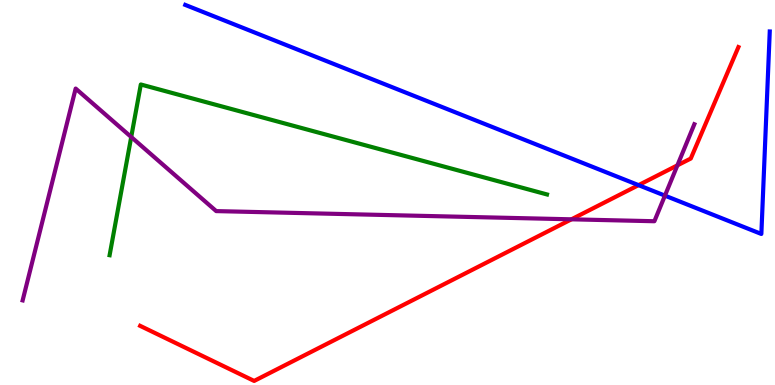[{'lines': ['blue', 'red'], 'intersections': [{'x': 8.24, 'y': 5.19}]}, {'lines': ['green', 'red'], 'intersections': []}, {'lines': ['purple', 'red'], 'intersections': [{'x': 7.37, 'y': 4.3}, {'x': 8.74, 'y': 5.71}]}, {'lines': ['blue', 'green'], 'intersections': []}, {'lines': ['blue', 'purple'], 'intersections': [{'x': 8.58, 'y': 4.92}]}, {'lines': ['green', 'purple'], 'intersections': [{'x': 1.69, 'y': 6.44}]}]